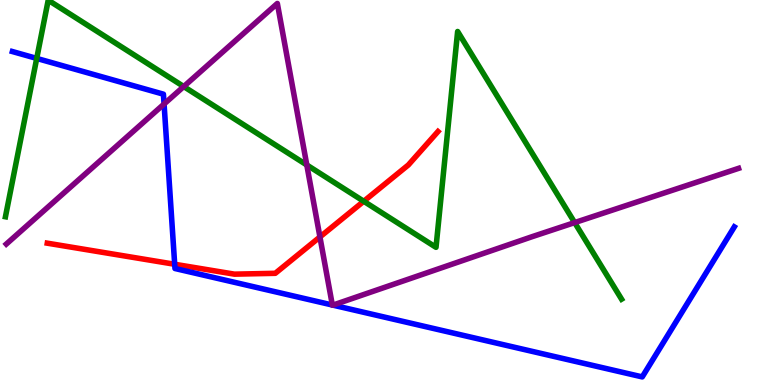[{'lines': ['blue', 'red'], 'intersections': [{'x': 2.25, 'y': 3.14}]}, {'lines': ['green', 'red'], 'intersections': [{'x': 4.69, 'y': 4.77}]}, {'lines': ['purple', 'red'], 'intersections': [{'x': 4.13, 'y': 3.85}]}, {'lines': ['blue', 'green'], 'intersections': [{'x': 0.474, 'y': 8.48}]}, {'lines': ['blue', 'purple'], 'intersections': [{'x': 2.12, 'y': 7.3}, {'x': 4.29, 'y': 2.08}, {'x': 4.3, 'y': 2.07}]}, {'lines': ['green', 'purple'], 'intersections': [{'x': 2.37, 'y': 7.75}, {'x': 3.96, 'y': 5.71}, {'x': 7.42, 'y': 4.22}]}]